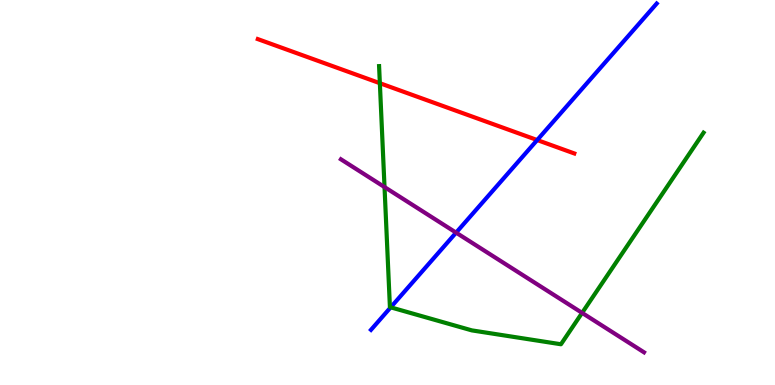[{'lines': ['blue', 'red'], 'intersections': [{'x': 6.93, 'y': 6.36}]}, {'lines': ['green', 'red'], 'intersections': [{'x': 4.9, 'y': 7.84}]}, {'lines': ['purple', 'red'], 'intersections': []}, {'lines': ['blue', 'green'], 'intersections': [{'x': 5.04, 'y': 2.02}]}, {'lines': ['blue', 'purple'], 'intersections': [{'x': 5.89, 'y': 3.96}]}, {'lines': ['green', 'purple'], 'intersections': [{'x': 4.96, 'y': 5.14}, {'x': 7.51, 'y': 1.87}]}]